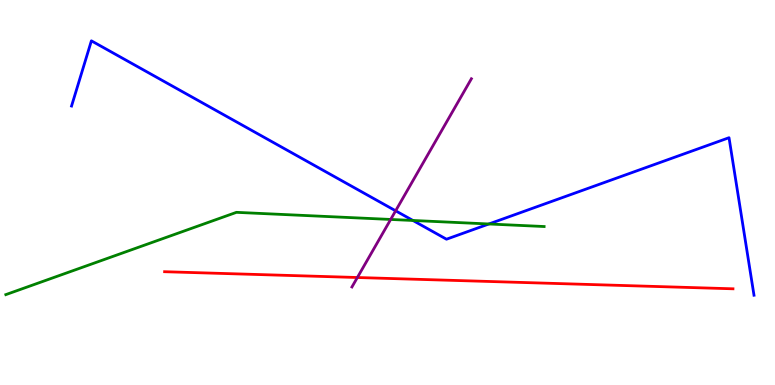[{'lines': ['blue', 'red'], 'intersections': []}, {'lines': ['green', 'red'], 'intersections': []}, {'lines': ['purple', 'red'], 'intersections': [{'x': 4.61, 'y': 2.79}]}, {'lines': ['blue', 'green'], 'intersections': [{'x': 5.33, 'y': 4.27}, {'x': 6.31, 'y': 4.18}]}, {'lines': ['blue', 'purple'], 'intersections': [{'x': 5.1, 'y': 4.52}]}, {'lines': ['green', 'purple'], 'intersections': [{'x': 5.04, 'y': 4.3}]}]